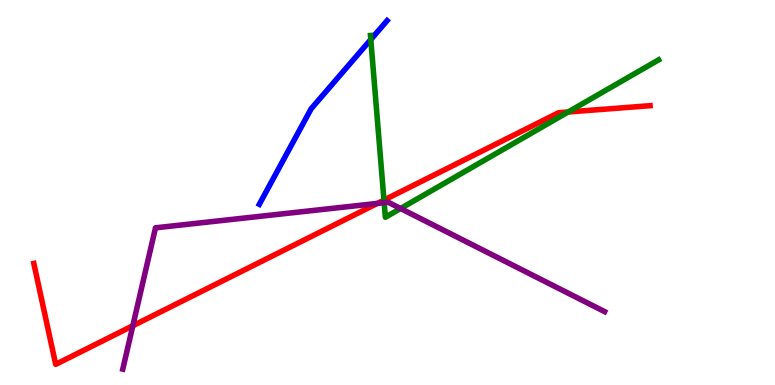[{'lines': ['blue', 'red'], 'intersections': []}, {'lines': ['green', 'red'], 'intersections': [{'x': 4.95, 'y': 4.8}, {'x': 7.33, 'y': 7.09}]}, {'lines': ['purple', 'red'], 'intersections': [{'x': 1.71, 'y': 1.54}, {'x': 4.87, 'y': 4.72}]}, {'lines': ['blue', 'green'], 'intersections': [{'x': 4.78, 'y': 8.97}]}, {'lines': ['blue', 'purple'], 'intersections': []}, {'lines': ['green', 'purple'], 'intersections': [{'x': 4.96, 'y': 4.74}, {'x': 5.17, 'y': 4.58}]}]